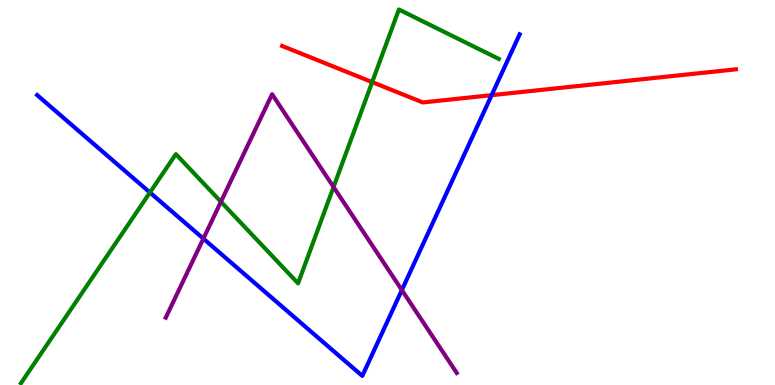[{'lines': ['blue', 'red'], 'intersections': [{'x': 6.34, 'y': 7.53}]}, {'lines': ['green', 'red'], 'intersections': [{'x': 4.8, 'y': 7.87}]}, {'lines': ['purple', 'red'], 'intersections': []}, {'lines': ['blue', 'green'], 'intersections': [{'x': 1.93, 'y': 5.0}]}, {'lines': ['blue', 'purple'], 'intersections': [{'x': 2.62, 'y': 3.8}, {'x': 5.19, 'y': 2.47}]}, {'lines': ['green', 'purple'], 'intersections': [{'x': 2.85, 'y': 4.76}, {'x': 4.3, 'y': 5.14}]}]